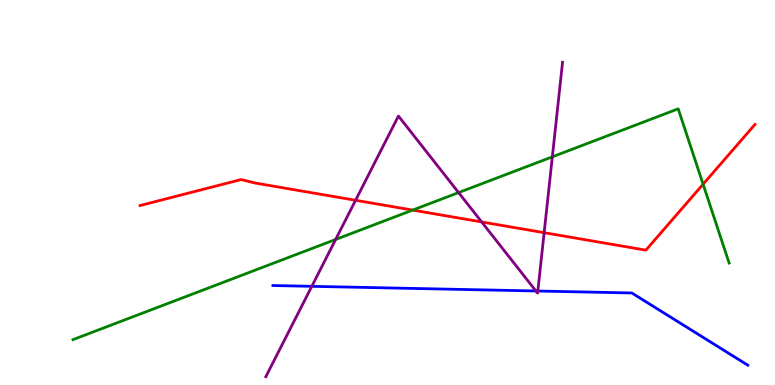[{'lines': ['blue', 'red'], 'intersections': []}, {'lines': ['green', 'red'], 'intersections': [{'x': 5.32, 'y': 4.54}, {'x': 9.07, 'y': 5.22}]}, {'lines': ['purple', 'red'], 'intersections': [{'x': 4.59, 'y': 4.8}, {'x': 6.22, 'y': 4.24}, {'x': 7.02, 'y': 3.96}]}, {'lines': ['blue', 'green'], 'intersections': []}, {'lines': ['blue', 'purple'], 'intersections': [{'x': 4.02, 'y': 2.56}, {'x': 6.92, 'y': 2.44}, {'x': 6.94, 'y': 2.44}]}, {'lines': ['green', 'purple'], 'intersections': [{'x': 4.33, 'y': 3.78}, {'x': 5.92, 'y': 5.0}, {'x': 7.13, 'y': 5.93}]}]